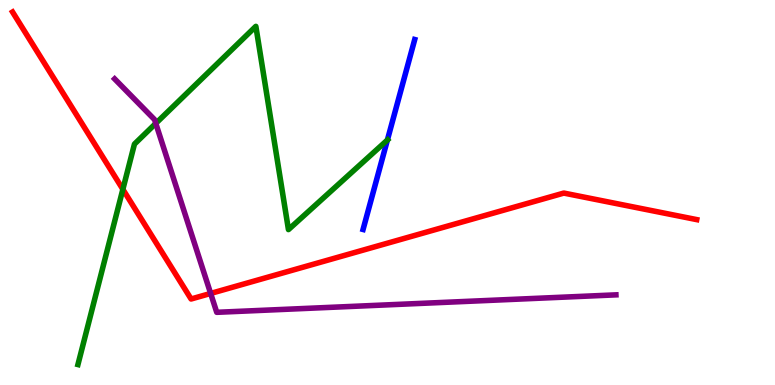[{'lines': ['blue', 'red'], 'intersections': []}, {'lines': ['green', 'red'], 'intersections': [{'x': 1.59, 'y': 5.08}]}, {'lines': ['purple', 'red'], 'intersections': [{'x': 2.72, 'y': 2.38}]}, {'lines': ['blue', 'green'], 'intersections': [{'x': 5.0, 'y': 6.36}]}, {'lines': ['blue', 'purple'], 'intersections': []}, {'lines': ['green', 'purple'], 'intersections': [{'x': 2.01, 'y': 6.79}]}]